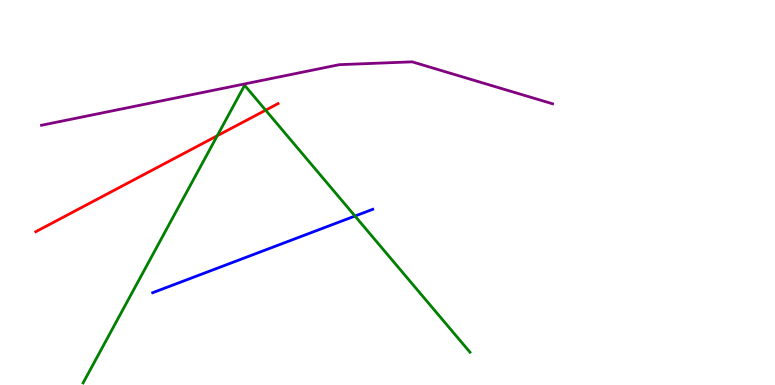[{'lines': ['blue', 'red'], 'intersections': []}, {'lines': ['green', 'red'], 'intersections': [{'x': 2.8, 'y': 6.47}, {'x': 3.43, 'y': 7.14}]}, {'lines': ['purple', 'red'], 'intersections': []}, {'lines': ['blue', 'green'], 'intersections': [{'x': 4.58, 'y': 4.39}]}, {'lines': ['blue', 'purple'], 'intersections': []}, {'lines': ['green', 'purple'], 'intersections': []}]